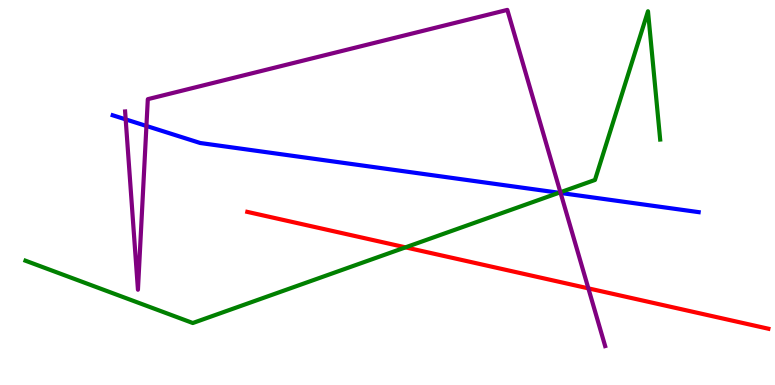[{'lines': ['blue', 'red'], 'intersections': []}, {'lines': ['green', 'red'], 'intersections': [{'x': 5.23, 'y': 3.58}]}, {'lines': ['purple', 'red'], 'intersections': [{'x': 7.59, 'y': 2.51}]}, {'lines': ['blue', 'green'], 'intersections': [{'x': 7.21, 'y': 4.99}]}, {'lines': ['blue', 'purple'], 'intersections': [{'x': 1.62, 'y': 6.9}, {'x': 1.89, 'y': 6.73}, {'x': 7.23, 'y': 4.99}]}, {'lines': ['green', 'purple'], 'intersections': [{'x': 7.23, 'y': 5.01}]}]